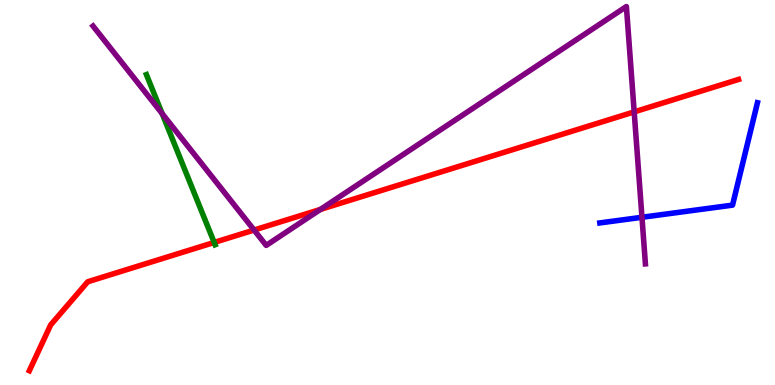[{'lines': ['blue', 'red'], 'intersections': []}, {'lines': ['green', 'red'], 'intersections': [{'x': 2.76, 'y': 3.7}]}, {'lines': ['purple', 'red'], 'intersections': [{'x': 3.28, 'y': 4.02}, {'x': 4.13, 'y': 4.56}, {'x': 8.18, 'y': 7.09}]}, {'lines': ['blue', 'green'], 'intersections': []}, {'lines': ['blue', 'purple'], 'intersections': [{'x': 8.28, 'y': 4.36}]}, {'lines': ['green', 'purple'], 'intersections': [{'x': 2.09, 'y': 7.05}]}]